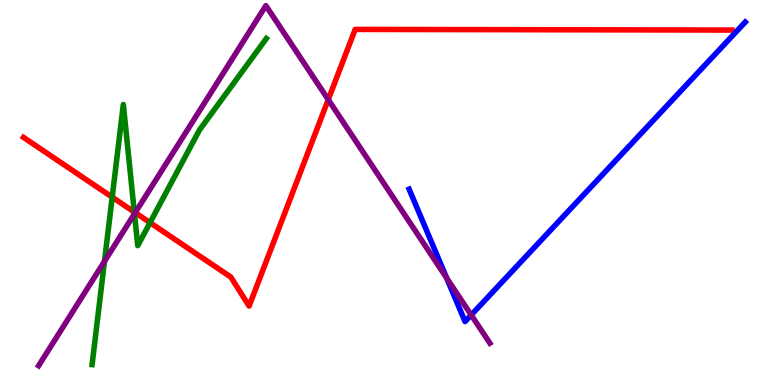[{'lines': ['blue', 'red'], 'intersections': []}, {'lines': ['green', 'red'], 'intersections': [{'x': 1.45, 'y': 4.88}, {'x': 1.73, 'y': 4.49}, {'x': 1.94, 'y': 4.22}]}, {'lines': ['purple', 'red'], 'intersections': [{'x': 1.74, 'y': 4.48}, {'x': 4.24, 'y': 7.41}]}, {'lines': ['blue', 'green'], 'intersections': []}, {'lines': ['blue', 'purple'], 'intersections': [{'x': 5.76, 'y': 2.78}, {'x': 6.08, 'y': 1.82}]}, {'lines': ['green', 'purple'], 'intersections': [{'x': 1.35, 'y': 3.21}, {'x': 1.74, 'y': 4.45}]}]